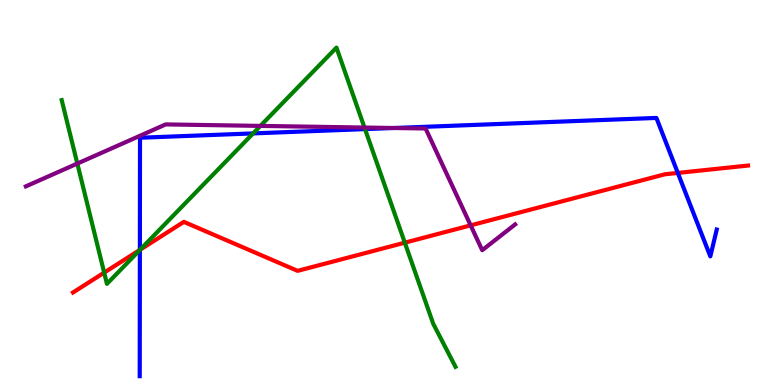[{'lines': ['blue', 'red'], 'intersections': [{'x': 1.8, 'y': 3.51}, {'x': 8.75, 'y': 5.51}]}, {'lines': ['green', 'red'], 'intersections': [{'x': 1.34, 'y': 2.92}, {'x': 1.81, 'y': 3.51}, {'x': 5.22, 'y': 3.7}]}, {'lines': ['purple', 'red'], 'intersections': [{'x': 6.07, 'y': 4.15}]}, {'lines': ['blue', 'green'], 'intersections': [{'x': 1.8, 'y': 3.51}, {'x': 3.27, 'y': 6.53}, {'x': 4.71, 'y': 6.65}]}, {'lines': ['blue', 'purple'], 'intersections': [{'x': 5.08, 'y': 6.68}]}, {'lines': ['green', 'purple'], 'intersections': [{'x': 0.998, 'y': 5.75}, {'x': 3.36, 'y': 6.73}, {'x': 4.7, 'y': 6.69}]}]